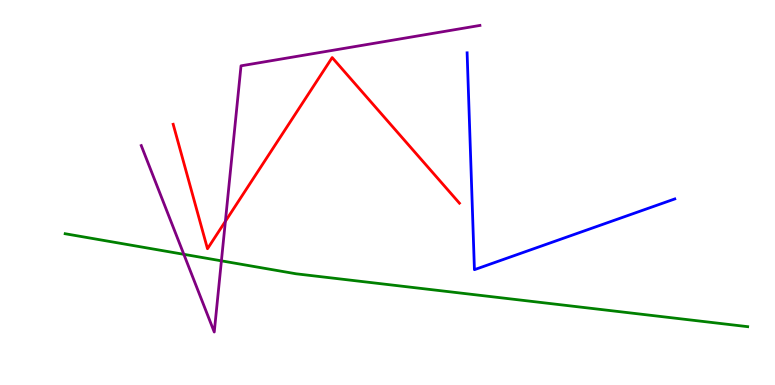[{'lines': ['blue', 'red'], 'intersections': []}, {'lines': ['green', 'red'], 'intersections': []}, {'lines': ['purple', 'red'], 'intersections': [{'x': 2.91, 'y': 4.25}]}, {'lines': ['blue', 'green'], 'intersections': []}, {'lines': ['blue', 'purple'], 'intersections': []}, {'lines': ['green', 'purple'], 'intersections': [{'x': 2.37, 'y': 3.39}, {'x': 2.86, 'y': 3.22}]}]